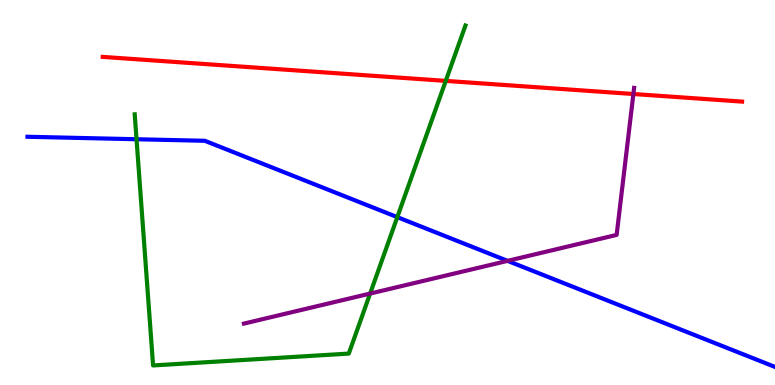[{'lines': ['blue', 'red'], 'intersections': []}, {'lines': ['green', 'red'], 'intersections': [{'x': 5.75, 'y': 7.9}]}, {'lines': ['purple', 'red'], 'intersections': [{'x': 8.17, 'y': 7.56}]}, {'lines': ['blue', 'green'], 'intersections': [{'x': 1.76, 'y': 6.38}, {'x': 5.13, 'y': 4.36}]}, {'lines': ['blue', 'purple'], 'intersections': [{'x': 6.55, 'y': 3.22}]}, {'lines': ['green', 'purple'], 'intersections': [{'x': 4.78, 'y': 2.37}]}]